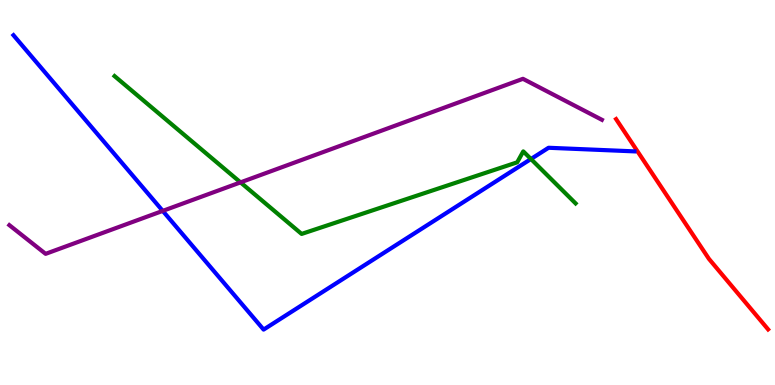[{'lines': ['blue', 'red'], 'intersections': []}, {'lines': ['green', 'red'], 'intersections': []}, {'lines': ['purple', 'red'], 'intersections': []}, {'lines': ['blue', 'green'], 'intersections': [{'x': 6.85, 'y': 5.87}]}, {'lines': ['blue', 'purple'], 'intersections': [{'x': 2.1, 'y': 4.52}]}, {'lines': ['green', 'purple'], 'intersections': [{'x': 3.1, 'y': 5.26}]}]